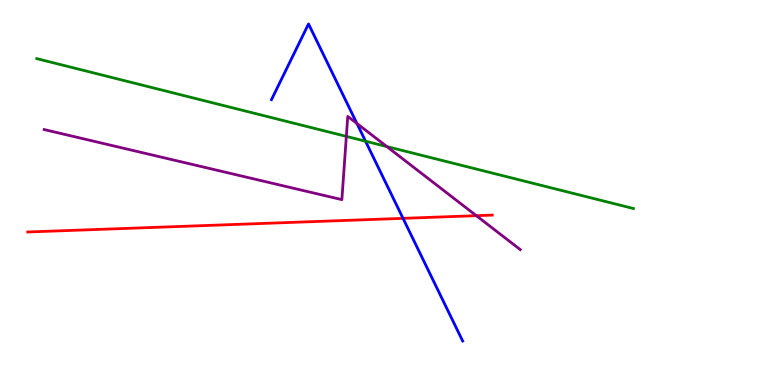[{'lines': ['blue', 'red'], 'intersections': [{'x': 5.2, 'y': 4.33}]}, {'lines': ['green', 'red'], 'intersections': []}, {'lines': ['purple', 'red'], 'intersections': [{'x': 6.15, 'y': 4.4}]}, {'lines': ['blue', 'green'], 'intersections': [{'x': 4.72, 'y': 6.33}]}, {'lines': ['blue', 'purple'], 'intersections': [{'x': 4.61, 'y': 6.79}]}, {'lines': ['green', 'purple'], 'intersections': [{'x': 4.47, 'y': 6.46}, {'x': 4.99, 'y': 6.19}]}]